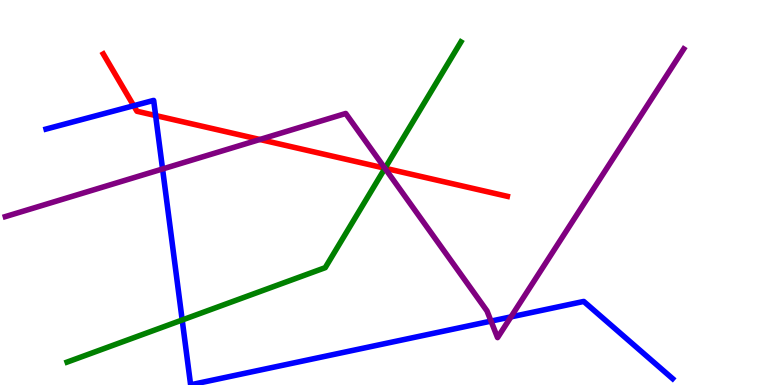[{'lines': ['blue', 'red'], 'intersections': [{'x': 1.73, 'y': 7.25}, {'x': 2.01, 'y': 7.0}]}, {'lines': ['green', 'red'], 'intersections': [{'x': 4.97, 'y': 5.63}]}, {'lines': ['purple', 'red'], 'intersections': [{'x': 3.35, 'y': 6.38}, {'x': 4.97, 'y': 5.63}]}, {'lines': ['blue', 'green'], 'intersections': [{'x': 2.35, 'y': 1.69}]}, {'lines': ['blue', 'purple'], 'intersections': [{'x': 2.1, 'y': 5.61}, {'x': 6.34, 'y': 1.66}, {'x': 6.59, 'y': 1.77}]}, {'lines': ['green', 'purple'], 'intersections': [{'x': 4.97, 'y': 5.63}]}]